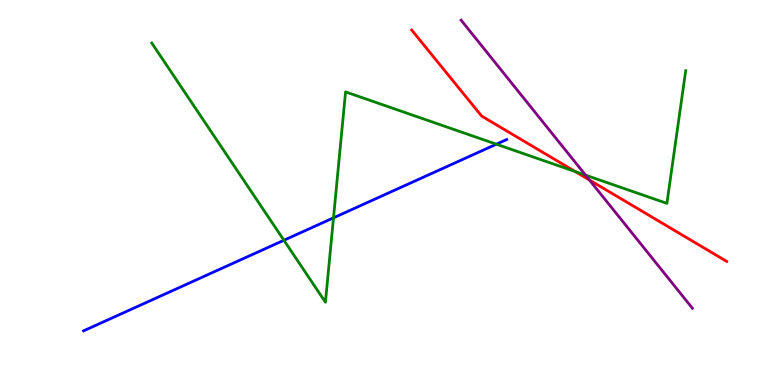[{'lines': ['blue', 'red'], 'intersections': []}, {'lines': ['green', 'red'], 'intersections': [{'x': 7.42, 'y': 5.54}]}, {'lines': ['purple', 'red'], 'intersections': [{'x': 7.61, 'y': 5.32}]}, {'lines': ['blue', 'green'], 'intersections': [{'x': 3.66, 'y': 3.76}, {'x': 4.3, 'y': 4.34}, {'x': 6.4, 'y': 6.25}]}, {'lines': ['blue', 'purple'], 'intersections': []}, {'lines': ['green', 'purple'], 'intersections': [{'x': 7.56, 'y': 5.45}]}]